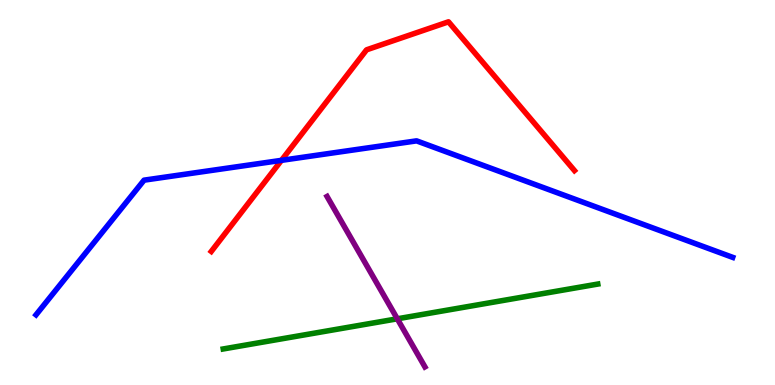[{'lines': ['blue', 'red'], 'intersections': [{'x': 3.63, 'y': 5.84}]}, {'lines': ['green', 'red'], 'intersections': []}, {'lines': ['purple', 'red'], 'intersections': []}, {'lines': ['blue', 'green'], 'intersections': []}, {'lines': ['blue', 'purple'], 'intersections': []}, {'lines': ['green', 'purple'], 'intersections': [{'x': 5.13, 'y': 1.72}]}]